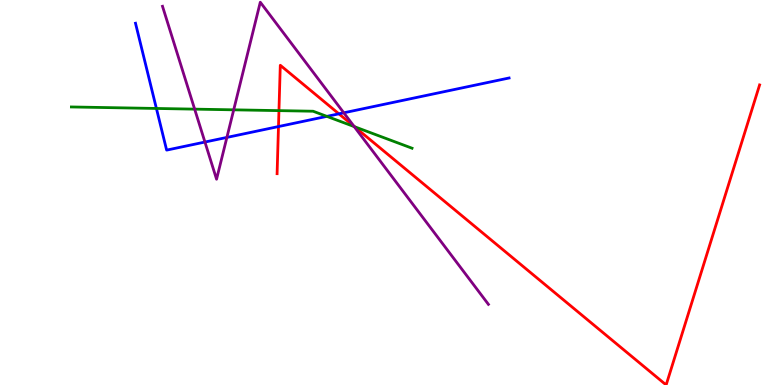[{'lines': ['blue', 'red'], 'intersections': [{'x': 3.59, 'y': 6.71}, {'x': 4.37, 'y': 7.04}]}, {'lines': ['green', 'red'], 'intersections': [{'x': 3.6, 'y': 7.13}, {'x': 4.57, 'y': 6.71}]}, {'lines': ['purple', 'red'], 'intersections': [{'x': 4.57, 'y': 6.72}]}, {'lines': ['blue', 'green'], 'intersections': [{'x': 2.02, 'y': 7.18}, {'x': 4.22, 'y': 6.98}]}, {'lines': ['blue', 'purple'], 'intersections': [{'x': 2.64, 'y': 6.31}, {'x': 2.93, 'y': 6.43}, {'x': 4.44, 'y': 7.07}]}, {'lines': ['green', 'purple'], 'intersections': [{'x': 2.51, 'y': 7.17}, {'x': 3.02, 'y': 7.15}, {'x': 4.57, 'y': 6.71}]}]